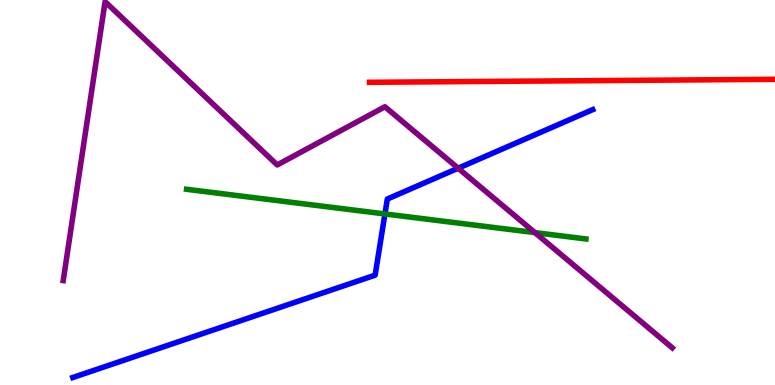[{'lines': ['blue', 'red'], 'intersections': []}, {'lines': ['green', 'red'], 'intersections': []}, {'lines': ['purple', 'red'], 'intersections': []}, {'lines': ['blue', 'green'], 'intersections': [{'x': 4.97, 'y': 4.44}]}, {'lines': ['blue', 'purple'], 'intersections': [{'x': 5.91, 'y': 5.63}]}, {'lines': ['green', 'purple'], 'intersections': [{'x': 6.9, 'y': 3.96}]}]